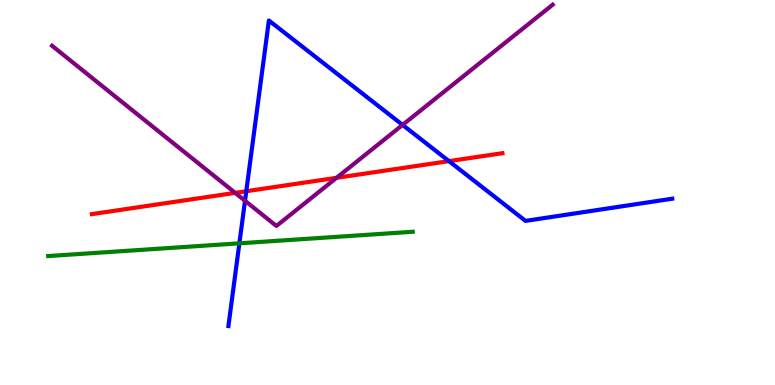[{'lines': ['blue', 'red'], 'intersections': [{'x': 3.18, 'y': 5.03}, {'x': 5.79, 'y': 5.81}]}, {'lines': ['green', 'red'], 'intersections': []}, {'lines': ['purple', 'red'], 'intersections': [{'x': 3.03, 'y': 4.99}, {'x': 4.34, 'y': 5.38}]}, {'lines': ['blue', 'green'], 'intersections': [{'x': 3.09, 'y': 3.68}]}, {'lines': ['blue', 'purple'], 'intersections': [{'x': 3.16, 'y': 4.79}, {'x': 5.19, 'y': 6.76}]}, {'lines': ['green', 'purple'], 'intersections': []}]